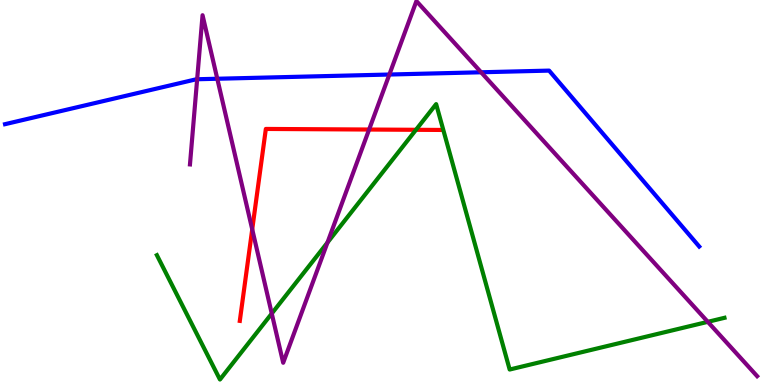[{'lines': ['blue', 'red'], 'intersections': []}, {'lines': ['green', 'red'], 'intersections': [{'x': 5.37, 'y': 6.63}]}, {'lines': ['purple', 'red'], 'intersections': [{'x': 3.25, 'y': 4.04}, {'x': 4.76, 'y': 6.64}]}, {'lines': ['blue', 'green'], 'intersections': []}, {'lines': ['blue', 'purple'], 'intersections': [{'x': 2.54, 'y': 7.94}, {'x': 2.8, 'y': 7.95}, {'x': 5.02, 'y': 8.06}, {'x': 6.21, 'y': 8.12}]}, {'lines': ['green', 'purple'], 'intersections': [{'x': 3.51, 'y': 1.86}, {'x': 4.23, 'y': 3.7}, {'x': 9.13, 'y': 1.64}]}]